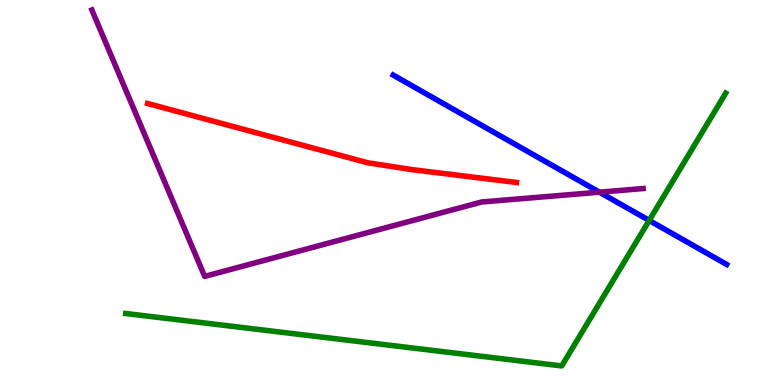[{'lines': ['blue', 'red'], 'intersections': []}, {'lines': ['green', 'red'], 'intersections': []}, {'lines': ['purple', 'red'], 'intersections': []}, {'lines': ['blue', 'green'], 'intersections': [{'x': 8.38, 'y': 4.27}]}, {'lines': ['blue', 'purple'], 'intersections': [{'x': 7.73, 'y': 5.01}]}, {'lines': ['green', 'purple'], 'intersections': []}]